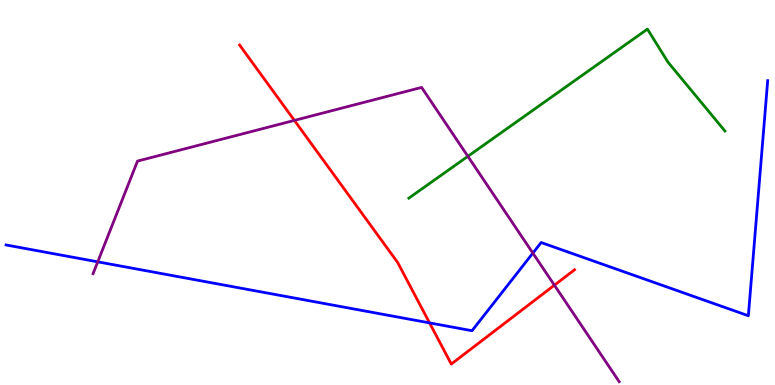[{'lines': ['blue', 'red'], 'intersections': [{'x': 5.54, 'y': 1.61}]}, {'lines': ['green', 'red'], 'intersections': []}, {'lines': ['purple', 'red'], 'intersections': [{'x': 3.8, 'y': 6.87}, {'x': 7.15, 'y': 2.59}]}, {'lines': ['blue', 'green'], 'intersections': []}, {'lines': ['blue', 'purple'], 'intersections': [{'x': 1.26, 'y': 3.2}, {'x': 6.88, 'y': 3.43}]}, {'lines': ['green', 'purple'], 'intersections': [{'x': 6.04, 'y': 5.94}]}]